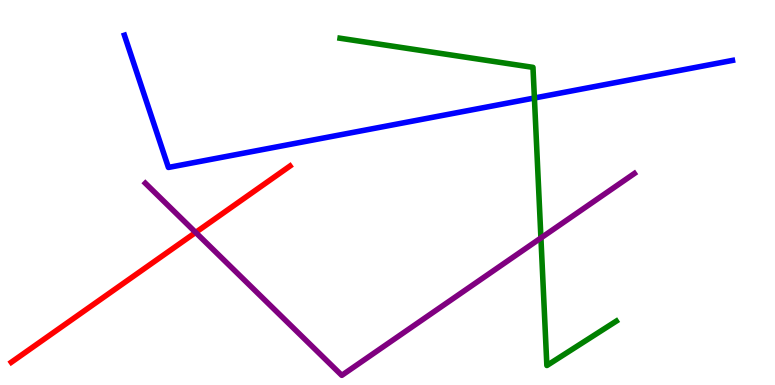[{'lines': ['blue', 'red'], 'intersections': []}, {'lines': ['green', 'red'], 'intersections': []}, {'lines': ['purple', 'red'], 'intersections': [{'x': 2.52, 'y': 3.96}]}, {'lines': ['blue', 'green'], 'intersections': [{'x': 6.9, 'y': 7.45}]}, {'lines': ['blue', 'purple'], 'intersections': []}, {'lines': ['green', 'purple'], 'intersections': [{'x': 6.98, 'y': 3.82}]}]